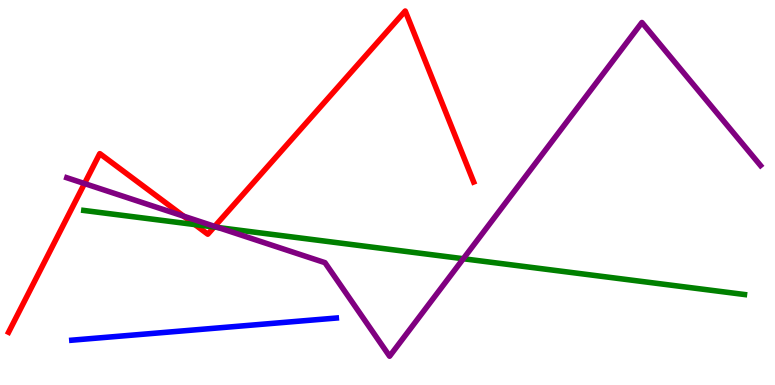[{'lines': ['blue', 'red'], 'intersections': []}, {'lines': ['green', 'red'], 'intersections': [{'x': 2.51, 'y': 4.17}, {'x': 2.76, 'y': 4.1}]}, {'lines': ['purple', 'red'], 'intersections': [{'x': 1.09, 'y': 5.23}, {'x': 2.37, 'y': 4.39}, {'x': 2.77, 'y': 4.12}]}, {'lines': ['blue', 'green'], 'intersections': []}, {'lines': ['blue', 'purple'], 'intersections': []}, {'lines': ['green', 'purple'], 'intersections': [{'x': 2.82, 'y': 4.09}, {'x': 5.98, 'y': 3.28}]}]